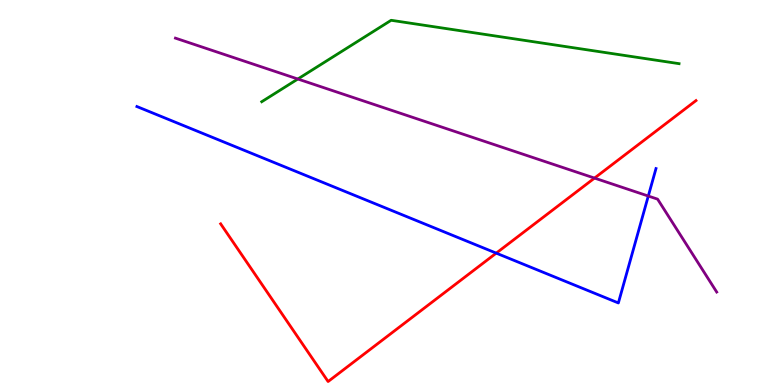[{'lines': ['blue', 'red'], 'intersections': [{'x': 6.4, 'y': 3.43}]}, {'lines': ['green', 'red'], 'intersections': []}, {'lines': ['purple', 'red'], 'intersections': [{'x': 7.67, 'y': 5.37}]}, {'lines': ['blue', 'green'], 'intersections': []}, {'lines': ['blue', 'purple'], 'intersections': [{'x': 8.37, 'y': 4.91}]}, {'lines': ['green', 'purple'], 'intersections': [{'x': 3.84, 'y': 7.95}]}]